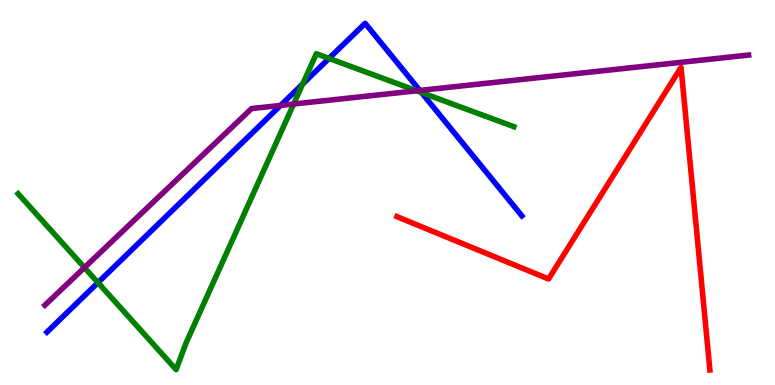[{'lines': ['blue', 'red'], 'intersections': []}, {'lines': ['green', 'red'], 'intersections': []}, {'lines': ['purple', 'red'], 'intersections': []}, {'lines': ['blue', 'green'], 'intersections': [{'x': 1.26, 'y': 2.66}, {'x': 3.91, 'y': 7.82}, {'x': 4.25, 'y': 8.48}, {'x': 5.44, 'y': 7.6}]}, {'lines': ['blue', 'purple'], 'intersections': [{'x': 3.62, 'y': 7.26}, {'x': 5.42, 'y': 7.65}]}, {'lines': ['green', 'purple'], 'intersections': [{'x': 1.09, 'y': 3.05}, {'x': 3.79, 'y': 7.3}, {'x': 5.38, 'y': 7.64}]}]